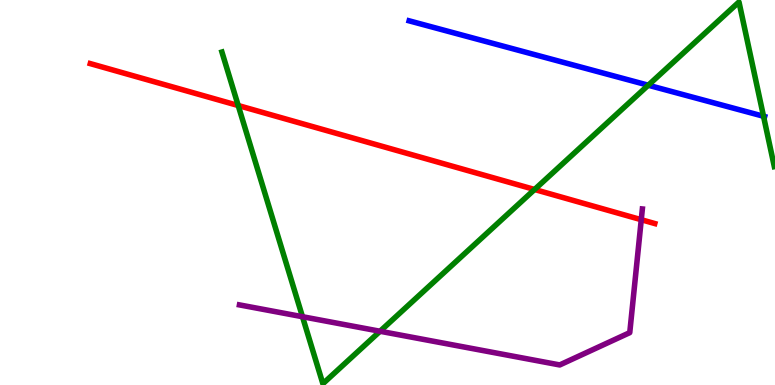[{'lines': ['blue', 'red'], 'intersections': []}, {'lines': ['green', 'red'], 'intersections': [{'x': 3.07, 'y': 7.26}, {'x': 6.9, 'y': 5.08}]}, {'lines': ['purple', 'red'], 'intersections': [{'x': 8.27, 'y': 4.29}]}, {'lines': ['blue', 'green'], 'intersections': [{'x': 8.36, 'y': 7.79}, {'x': 9.85, 'y': 6.98}]}, {'lines': ['blue', 'purple'], 'intersections': []}, {'lines': ['green', 'purple'], 'intersections': [{'x': 3.9, 'y': 1.77}, {'x': 4.9, 'y': 1.4}]}]